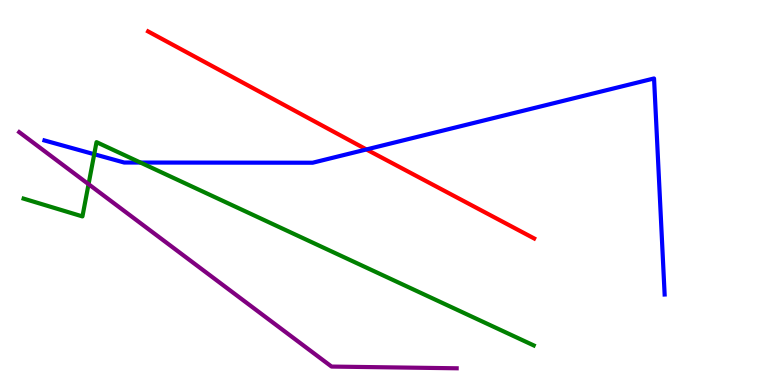[{'lines': ['blue', 'red'], 'intersections': [{'x': 4.73, 'y': 6.12}]}, {'lines': ['green', 'red'], 'intersections': []}, {'lines': ['purple', 'red'], 'intersections': []}, {'lines': ['blue', 'green'], 'intersections': [{'x': 1.22, 'y': 5.99}, {'x': 1.81, 'y': 5.78}]}, {'lines': ['blue', 'purple'], 'intersections': []}, {'lines': ['green', 'purple'], 'intersections': [{'x': 1.14, 'y': 5.22}]}]